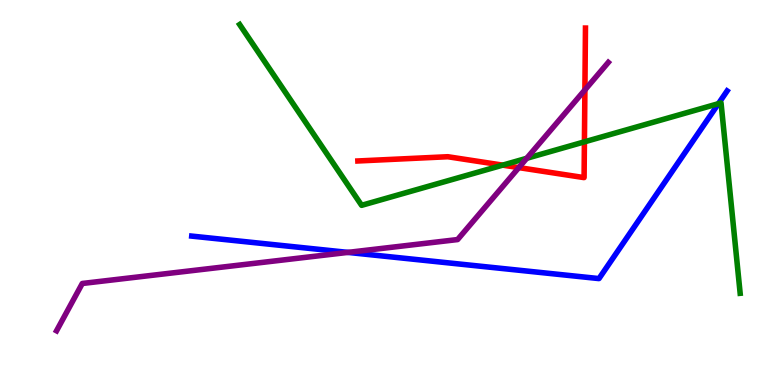[{'lines': ['blue', 'red'], 'intersections': []}, {'lines': ['green', 'red'], 'intersections': [{'x': 6.49, 'y': 5.71}, {'x': 7.54, 'y': 6.32}]}, {'lines': ['purple', 'red'], 'intersections': [{'x': 6.69, 'y': 5.65}, {'x': 7.55, 'y': 7.66}]}, {'lines': ['blue', 'green'], 'intersections': [{'x': 9.27, 'y': 7.31}]}, {'lines': ['blue', 'purple'], 'intersections': [{'x': 4.49, 'y': 3.44}]}, {'lines': ['green', 'purple'], 'intersections': [{'x': 6.8, 'y': 5.89}]}]